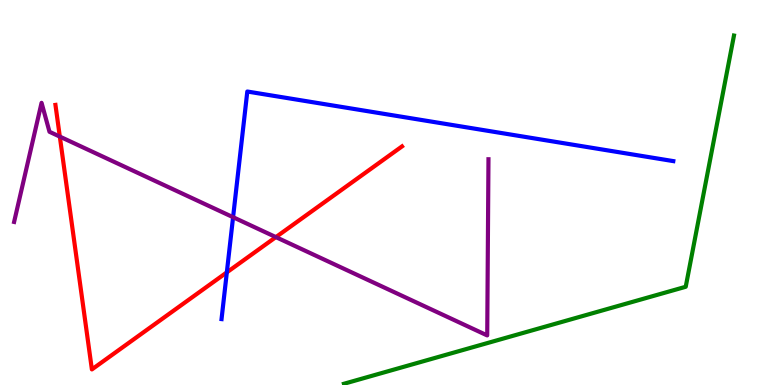[{'lines': ['blue', 'red'], 'intersections': [{'x': 2.93, 'y': 2.93}]}, {'lines': ['green', 'red'], 'intersections': []}, {'lines': ['purple', 'red'], 'intersections': [{'x': 0.772, 'y': 6.45}, {'x': 3.56, 'y': 3.84}]}, {'lines': ['blue', 'green'], 'intersections': []}, {'lines': ['blue', 'purple'], 'intersections': [{'x': 3.01, 'y': 4.36}]}, {'lines': ['green', 'purple'], 'intersections': []}]